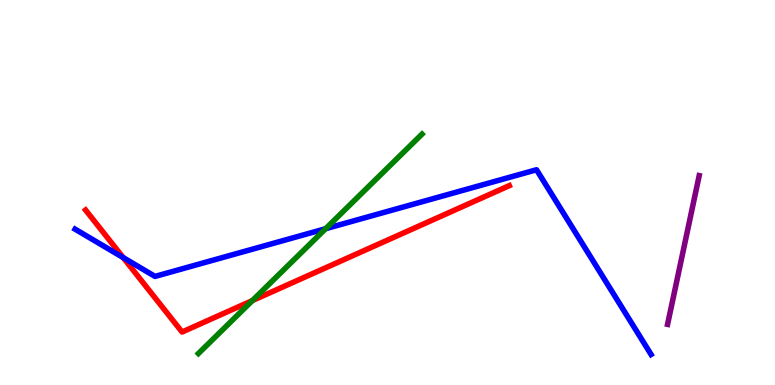[{'lines': ['blue', 'red'], 'intersections': [{'x': 1.59, 'y': 3.31}]}, {'lines': ['green', 'red'], 'intersections': [{'x': 3.26, 'y': 2.19}]}, {'lines': ['purple', 'red'], 'intersections': []}, {'lines': ['blue', 'green'], 'intersections': [{'x': 4.2, 'y': 4.06}]}, {'lines': ['blue', 'purple'], 'intersections': []}, {'lines': ['green', 'purple'], 'intersections': []}]